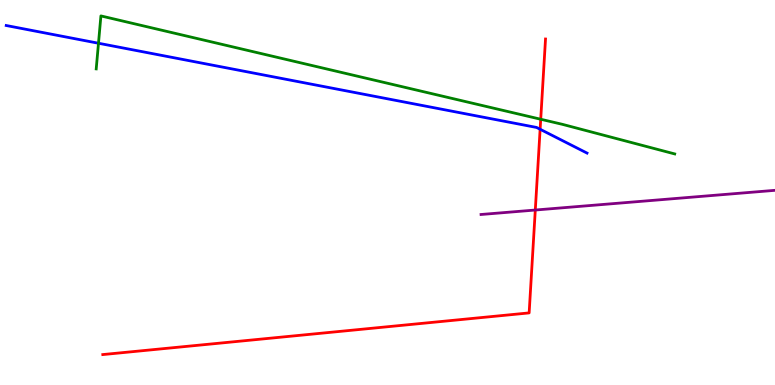[{'lines': ['blue', 'red'], 'intersections': [{'x': 6.97, 'y': 6.64}]}, {'lines': ['green', 'red'], 'intersections': [{'x': 6.98, 'y': 6.9}]}, {'lines': ['purple', 'red'], 'intersections': [{'x': 6.91, 'y': 4.54}]}, {'lines': ['blue', 'green'], 'intersections': [{'x': 1.27, 'y': 8.88}]}, {'lines': ['blue', 'purple'], 'intersections': []}, {'lines': ['green', 'purple'], 'intersections': []}]